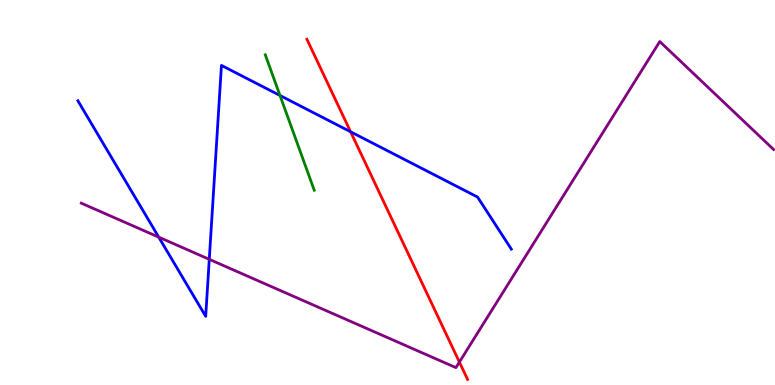[{'lines': ['blue', 'red'], 'intersections': [{'x': 4.52, 'y': 6.58}]}, {'lines': ['green', 'red'], 'intersections': []}, {'lines': ['purple', 'red'], 'intersections': [{'x': 5.93, 'y': 0.595}]}, {'lines': ['blue', 'green'], 'intersections': [{'x': 3.61, 'y': 7.52}]}, {'lines': ['blue', 'purple'], 'intersections': [{'x': 2.05, 'y': 3.84}, {'x': 2.7, 'y': 3.26}]}, {'lines': ['green', 'purple'], 'intersections': []}]